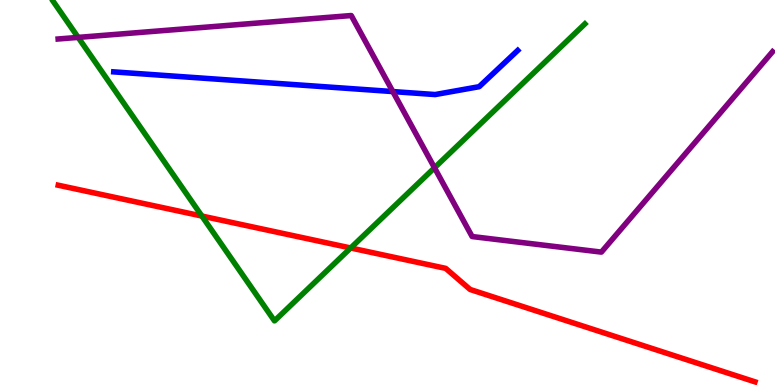[{'lines': ['blue', 'red'], 'intersections': []}, {'lines': ['green', 'red'], 'intersections': [{'x': 2.6, 'y': 4.39}, {'x': 4.52, 'y': 3.56}]}, {'lines': ['purple', 'red'], 'intersections': []}, {'lines': ['blue', 'green'], 'intersections': []}, {'lines': ['blue', 'purple'], 'intersections': [{'x': 5.07, 'y': 7.62}]}, {'lines': ['green', 'purple'], 'intersections': [{'x': 1.01, 'y': 9.03}, {'x': 5.61, 'y': 5.64}]}]